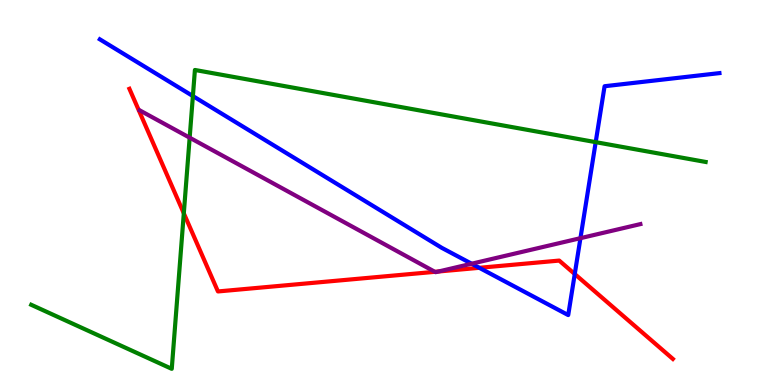[{'lines': ['blue', 'red'], 'intersections': [{'x': 6.18, 'y': 3.04}, {'x': 7.42, 'y': 2.88}]}, {'lines': ['green', 'red'], 'intersections': [{'x': 2.37, 'y': 4.46}]}, {'lines': ['purple', 'red'], 'intersections': [{'x': 5.61, 'y': 2.94}, {'x': 5.66, 'y': 2.95}]}, {'lines': ['blue', 'green'], 'intersections': [{'x': 2.49, 'y': 7.5}, {'x': 7.69, 'y': 6.31}]}, {'lines': ['blue', 'purple'], 'intersections': [{'x': 6.09, 'y': 3.15}, {'x': 7.49, 'y': 3.81}]}, {'lines': ['green', 'purple'], 'intersections': [{'x': 2.45, 'y': 6.42}]}]